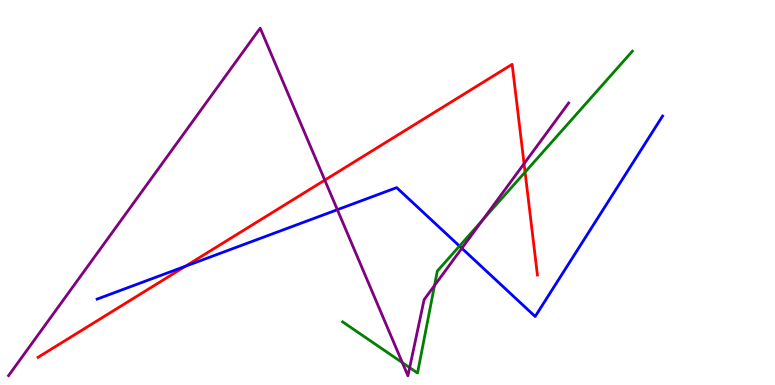[{'lines': ['blue', 'red'], 'intersections': [{'x': 2.39, 'y': 3.09}]}, {'lines': ['green', 'red'], 'intersections': [{'x': 6.78, 'y': 5.53}]}, {'lines': ['purple', 'red'], 'intersections': [{'x': 4.19, 'y': 5.32}, {'x': 6.76, 'y': 5.75}]}, {'lines': ['blue', 'green'], 'intersections': [{'x': 5.93, 'y': 3.61}]}, {'lines': ['blue', 'purple'], 'intersections': [{'x': 4.35, 'y': 4.55}, {'x': 5.96, 'y': 3.55}]}, {'lines': ['green', 'purple'], 'intersections': [{'x': 5.19, 'y': 0.58}, {'x': 5.29, 'y': 0.451}, {'x': 5.61, 'y': 2.58}, {'x': 6.23, 'y': 4.29}]}]